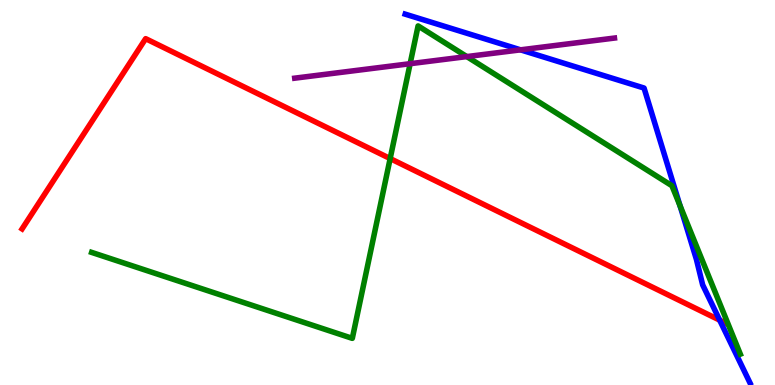[{'lines': ['blue', 'red'], 'intersections': [{'x': 9.29, 'y': 1.68}]}, {'lines': ['green', 'red'], 'intersections': [{'x': 5.03, 'y': 5.88}]}, {'lines': ['purple', 'red'], 'intersections': []}, {'lines': ['blue', 'green'], 'intersections': [{'x': 8.77, 'y': 4.66}]}, {'lines': ['blue', 'purple'], 'intersections': [{'x': 6.72, 'y': 8.71}]}, {'lines': ['green', 'purple'], 'intersections': [{'x': 5.29, 'y': 8.35}, {'x': 6.02, 'y': 8.53}]}]